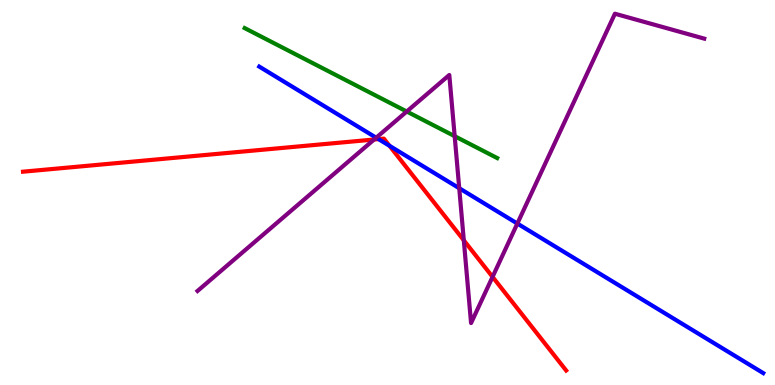[{'lines': ['blue', 'red'], 'intersections': [{'x': 4.88, 'y': 6.39}, {'x': 5.03, 'y': 6.21}]}, {'lines': ['green', 'red'], 'intersections': []}, {'lines': ['purple', 'red'], 'intersections': [{'x': 4.83, 'y': 6.38}, {'x': 5.98, 'y': 3.76}, {'x': 6.36, 'y': 2.81}]}, {'lines': ['blue', 'green'], 'intersections': []}, {'lines': ['blue', 'purple'], 'intersections': [{'x': 4.85, 'y': 6.42}, {'x': 5.93, 'y': 5.11}, {'x': 6.68, 'y': 4.19}]}, {'lines': ['green', 'purple'], 'intersections': [{'x': 5.25, 'y': 7.1}, {'x': 5.87, 'y': 6.46}]}]